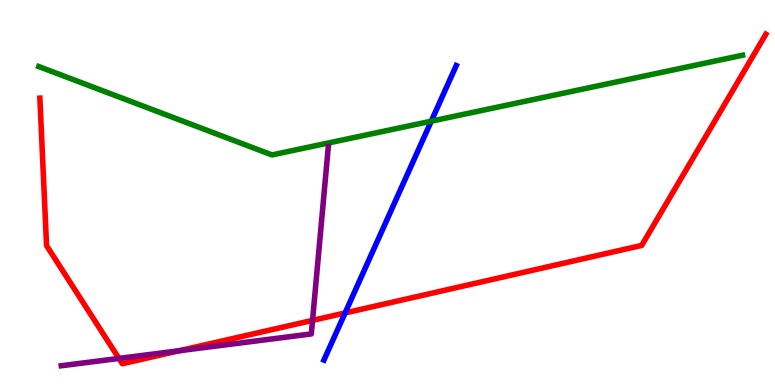[{'lines': ['blue', 'red'], 'intersections': [{'x': 4.45, 'y': 1.87}]}, {'lines': ['green', 'red'], 'intersections': []}, {'lines': ['purple', 'red'], 'intersections': [{'x': 1.53, 'y': 0.69}, {'x': 2.31, 'y': 0.889}, {'x': 4.03, 'y': 1.68}]}, {'lines': ['blue', 'green'], 'intersections': [{'x': 5.56, 'y': 6.85}]}, {'lines': ['blue', 'purple'], 'intersections': []}, {'lines': ['green', 'purple'], 'intersections': []}]